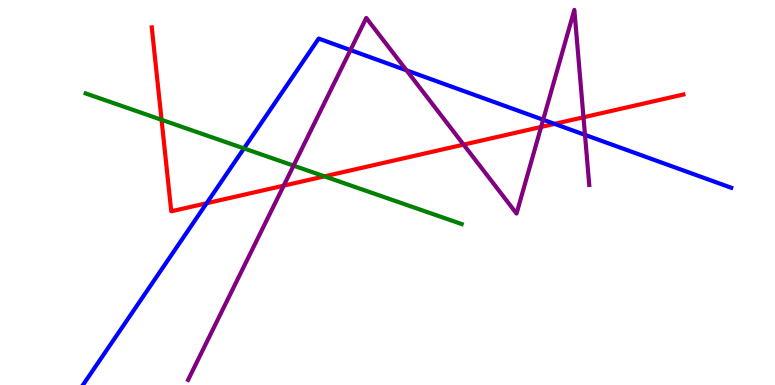[{'lines': ['blue', 'red'], 'intersections': [{'x': 2.67, 'y': 4.72}, {'x': 7.16, 'y': 6.78}]}, {'lines': ['green', 'red'], 'intersections': [{'x': 2.08, 'y': 6.89}, {'x': 4.19, 'y': 5.42}]}, {'lines': ['purple', 'red'], 'intersections': [{'x': 3.66, 'y': 5.18}, {'x': 5.98, 'y': 6.24}, {'x': 6.98, 'y': 6.7}, {'x': 7.53, 'y': 6.95}]}, {'lines': ['blue', 'green'], 'intersections': [{'x': 3.15, 'y': 6.15}]}, {'lines': ['blue', 'purple'], 'intersections': [{'x': 4.52, 'y': 8.7}, {'x': 5.25, 'y': 8.17}, {'x': 7.01, 'y': 6.89}, {'x': 7.55, 'y': 6.5}]}, {'lines': ['green', 'purple'], 'intersections': [{'x': 3.79, 'y': 5.7}]}]